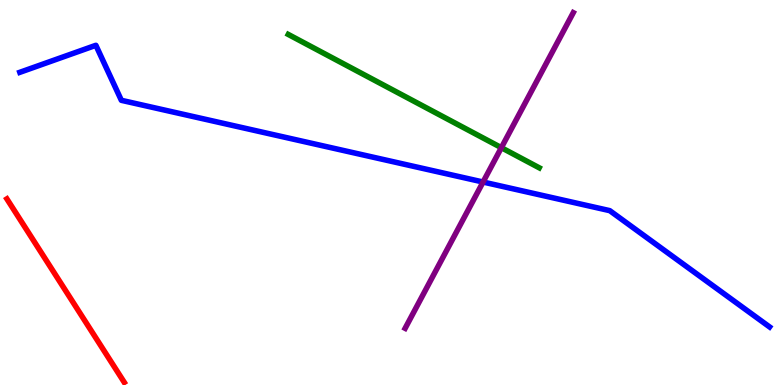[{'lines': ['blue', 'red'], 'intersections': []}, {'lines': ['green', 'red'], 'intersections': []}, {'lines': ['purple', 'red'], 'intersections': []}, {'lines': ['blue', 'green'], 'intersections': []}, {'lines': ['blue', 'purple'], 'intersections': [{'x': 6.23, 'y': 5.27}]}, {'lines': ['green', 'purple'], 'intersections': [{'x': 6.47, 'y': 6.16}]}]